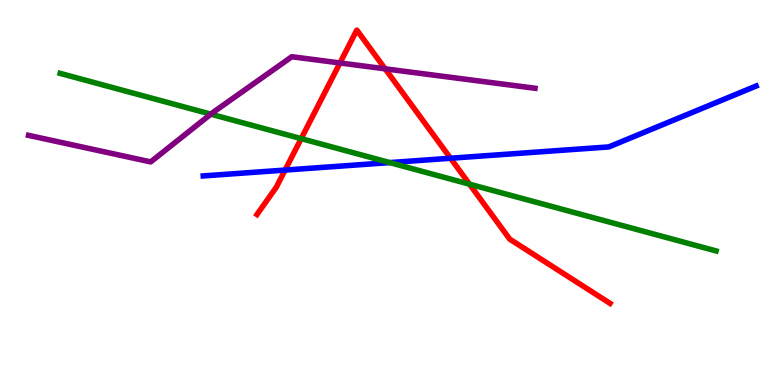[{'lines': ['blue', 'red'], 'intersections': [{'x': 3.68, 'y': 5.58}, {'x': 5.81, 'y': 5.89}]}, {'lines': ['green', 'red'], 'intersections': [{'x': 3.89, 'y': 6.4}, {'x': 6.06, 'y': 5.22}]}, {'lines': ['purple', 'red'], 'intersections': [{'x': 4.39, 'y': 8.36}, {'x': 4.97, 'y': 8.21}]}, {'lines': ['blue', 'green'], 'intersections': [{'x': 5.03, 'y': 5.78}]}, {'lines': ['blue', 'purple'], 'intersections': []}, {'lines': ['green', 'purple'], 'intersections': [{'x': 2.72, 'y': 7.03}]}]